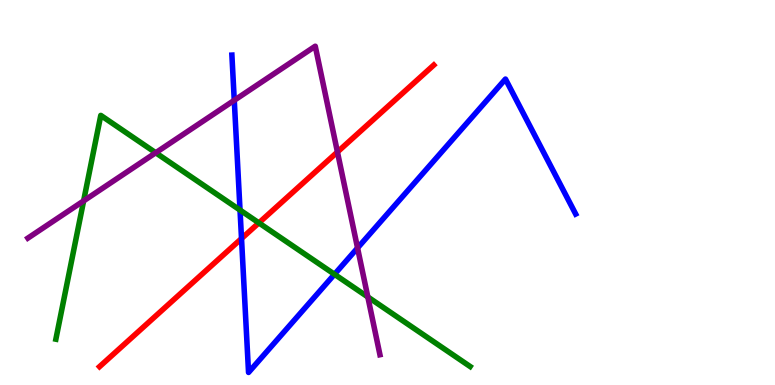[{'lines': ['blue', 'red'], 'intersections': [{'x': 3.12, 'y': 3.8}]}, {'lines': ['green', 'red'], 'intersections': [{'x': 3.34, 'y': 4.21}]}, {'lines': ['purple', 'red'], 'intersections': [{'x': 4.35, 'y': 6.05}]}, {'lines': ['blue', 'green'], 'intersections': [{'x': 3.1, 'y': 4.54}, {'x': 4.32, 'y': 2.88}]}, {'lines': ['blue', 'purple'], 'intersections': [{'x': 3.02, 'y': 7.39}, {'x': 4.61, 'y': 3.56}]}, {'lines': ['green', 'purple'], 'intersections': [{'x': 1.08, 'y': 4.78}, {'x': 2.01, 'y': 6.03}, {'x': 4.75, 'y': 2.29}]}]